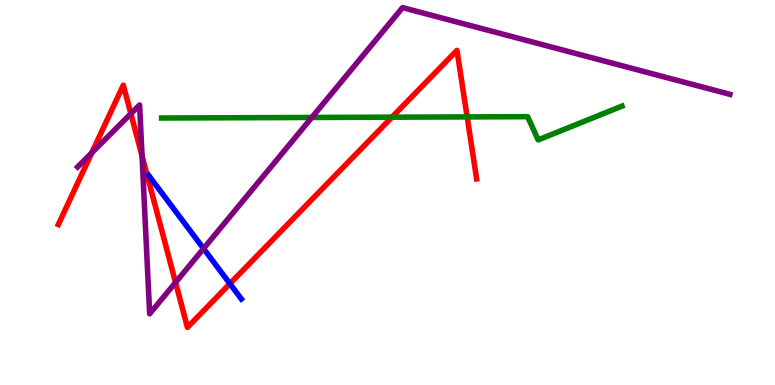[{'lines': ['blue', 'red'], 'intersections': [{'x': 2.97, 'y': 2.63}]}, {'lines': ['green', 'red'], 'intersections': [{'x': 5.06, 'y': 6.96}, {'x': 6.03, 'y': 6.96}]}, {'lines': ['purple', 'red'], 'intersections': [{'x': 1.18, 'y': 6.03}, {'x': 1.69, 'y': 7.05}, {'x': 1.83, 'y': 5.95}, {'x': 2.27, 'y': 2.66}]}, {'lines': ['blue', 'green'], 'intersections': []}, {'lines': ['blue', 'purple'], 'intersections': [{'x': 2.63, 'y': 3.54}]}, {'lines': ['green', 'purple'], 'intersections': [{'x': 4.02, 'y': 6.95}]}]